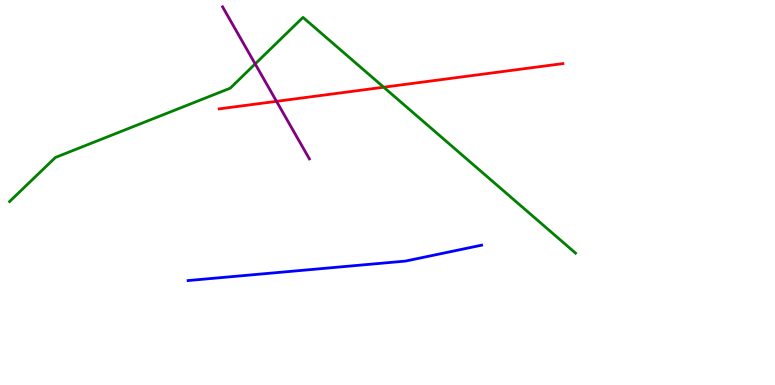[{'lines': ['blue', 'red'], 'intersections': []}, {'lines': ['green', 'red'], 'intersections': [{'x': 4.95, 'y': 7.73}]}, {'lines': ['purple', 'red'], 'intersections': [{'x': 3.57, 'y': 7.37}]}, {'lines': ['blue', 'green'], 'intersections': []}, {'lines': ['blue', 'purple'], 'intersections': []}, {'lines': ['green', 'purple'], 'intersections': [{'x': 3.29, 'y': 8.34}]}]